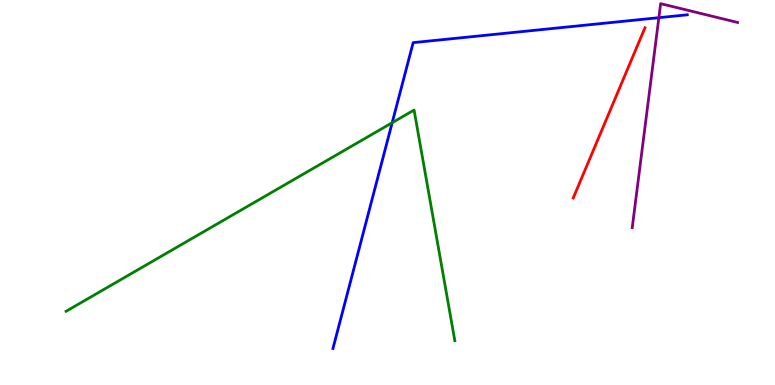[{'lines': ['blue', 'red'], 'intersections': []}, {'lines': ['green', 'red'], 'intersections': []}, {'lines': ['purple', 'red'], 'intersections': []}, {'lines': ['blue', 'green'], 'intersections': [{'x': 5.06, 'y': 6.81}]}, {'lines': ['blue', 'purple'], 'intersections': [{'x': 8.5, 'y': 9.54}]}, {'lines': ['green', 'purple'], 'intersections': []}]